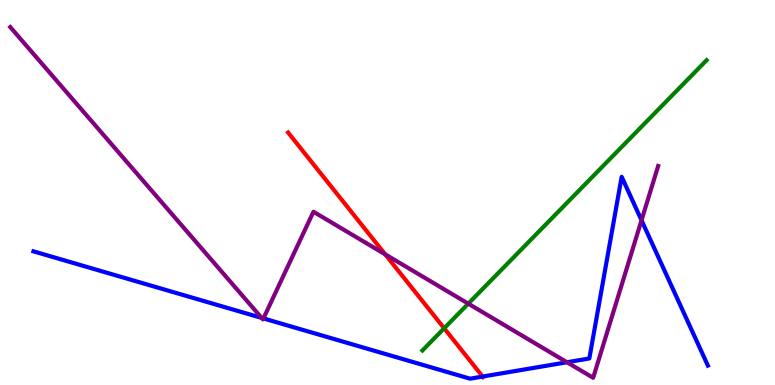[{'lines': ['blue', 'red'], 'intersections': [{'x': 6.23, 'y': 0.219}]}, {'lines': ['green', 'red'], 'intersections': [{'x': 5.73, 'y': 1.47}]}, {'lines': ['purple', 'red'], 'intersections': [{'x': 4.97, 'y': 3.39}]}, {'lines': ['blue', 'green'], 'intersections': []}, {'lines': ['blue', 'purple'], 'intersections': [{'x': 3.38, 'y': 1.74}, {'x': 3.4, 'y': 1.73}, {'x': 7.32, 'y': 0.591}, {'x': 8.28, 'y': 4.28}]}, {'lines': ['green', 'purple'], 'intersections': [{'x': 6.04, 'y': 2.11}]}]